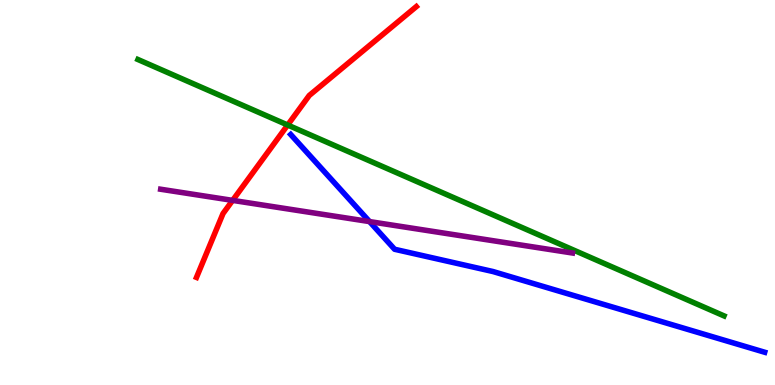[{'lines': ['blue', 'red'], 'intersections': []}, {'lines': ['green', 'red'], 'intersections': [{'x': 3.71, 'y': 6.75}]}, {'lines': ['purple', 'red'], 'intersections': [{'x': 3.0, 'y': 4.8}]}, {'lines': ['blue', 'green'], 'intersections': []}, {'lines': ['blue', 'purple'], 'intersections': [{'x': 4.77, 'y': 4.24}]}, {'lines': ['green', 'purple'], 'intersections': []}]